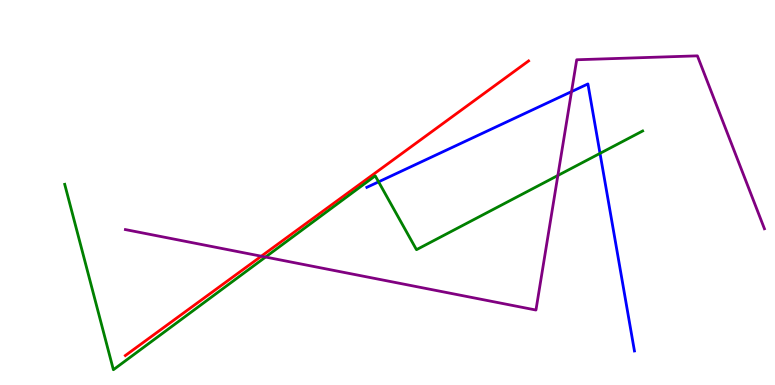[{'lines': ['blue', 'red'], 'intersections': []}, {'lines': ['green', 'red'], 'intersections': []}, {'lines': ['purple', 'red'], 'intersections': [{'x': 3.37, 'y': 3.35}]}, {'lines': ['blue', 'green'], 'intersections': [{'x': 4.88, 'y': 5.28}, {'x': 7.74, 'y': 6.02}]}, {'lines': ['blue', 'purple'], 'intersections': [{'x': 7.37, 'y': 7.62}]}, {'lines': ['green', 'purple'], 'intersections': [{'x': 3.43, 'y': 3.32}, {'x': 7.2, 'y': 5.44}]}]